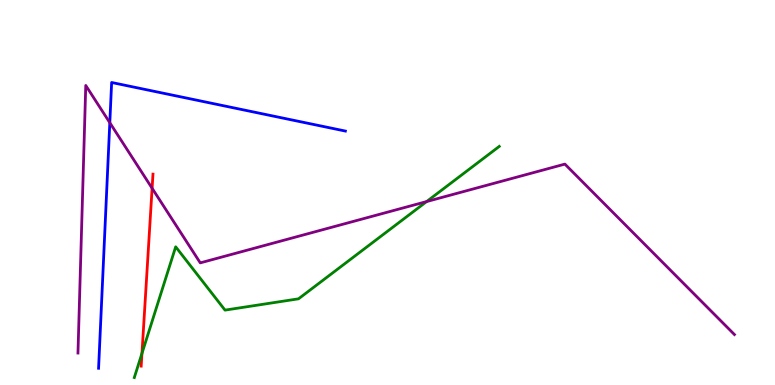[{'lines': ['blue', 'red'], 'intersections': []}, {'lines': ['green', 'red'], 'intersections': [{'x': 1.83, 'y': 0.821}]}, {'lines': ['purple', 'red'], 'intersections': [{'x': 1.96, 'y': 5.11}]}, {'lines': ['blue', 'green'], 'intersections': []}, {'lines': ['blue', 'purple'], 'intersections': [{'x': 1.42, 'y': 6.81}]}, {'lines': ['green', 'purple'], 'intersections': [{'x': 5.5, 'y': 4.76}]}]